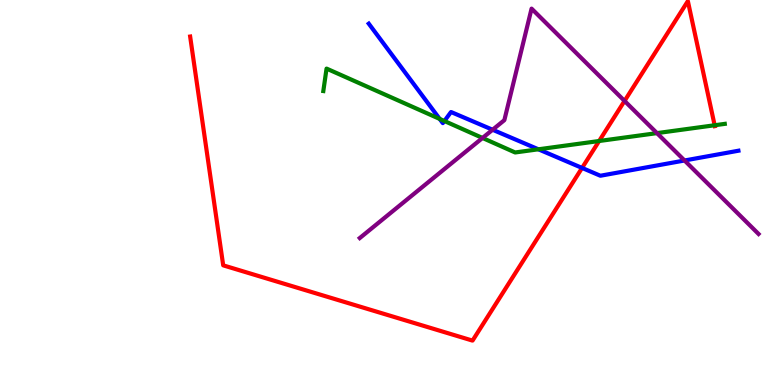[{'lines': ['blue', 'red'], 'intersections': [{'x': 7.51, 'y': 5.64}]}, {'lines': ['green', 'red'], 'intersections': [{'x': 7.73, 'y': 6.34}, {'x': 9.22, 'y': 6.75}]}, {'lines': ['purple', 'red'], 'intersections': [{'x': 8.06, 'y': 7.38}]}, {'lines': ['blue', 'green'], 'intersections': [{'x': 5.67, 'y': 6.91}, {'x': 5.73, 'y': 6.86}, {'x': 6.95, 'y': 6.12}]}, {'lines': ['blue', 'purple'], 'intersections': [{'x': 6.36, 'y': 6.63}, {'x': 8.83, 'y': 5.83}]}, {'lines': ['green', 'purple'], 'intersections': [{'x': 6.23, 'y': 6.42}, {'x': 8.48, 'y': 6.54}]}]